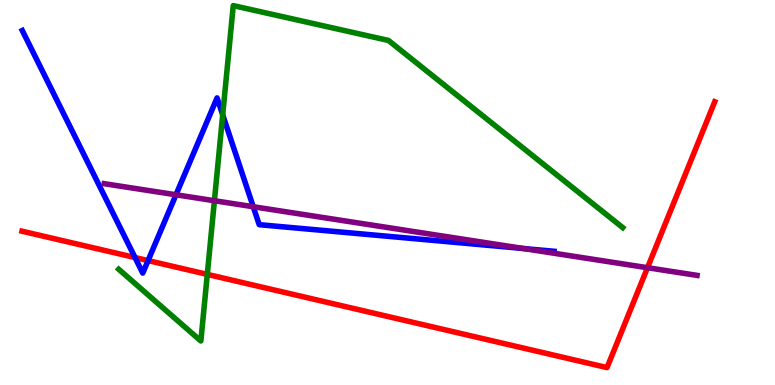[{'lines': ['blue', 'red'], 'intersections': [{'x': 1.74, 'y': 3.31}, {'x': 1.91, 'y': 3.23}]}, {'lines': ['green', 'red'], 'intersections': [{'x': 2.67, 'y': 2.87}]}, {'lines': ['purple', 'red'], 'intersections': [{'x': 8.35, 'y': 3.05}]}, {'lines': ['blue', 'green'], 'intersections': [{'x': 2.87, 'y': 7.02}]}, {'lines': ['blue', 'purple'], 'intersections': [{'x': 2.27, 'y': 4.94}, {'x': 3.27, 'y': 4.63}, {'x': 6.75, 'y': 3.55}]}, {'lines': ['green', 'purple'], 'intersections': [{'x': 2.77, 'y': 4.79}]}]